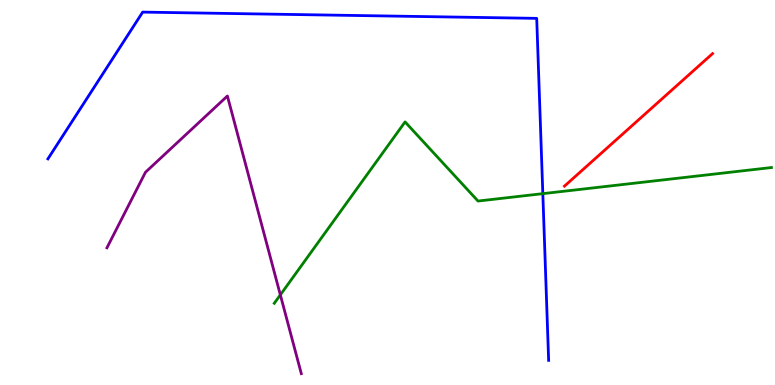[{'lines': ['blue', 'red'], 'intersections': []}, {'lines': ['green', 'red'], 'intersections': []}, {'lines': ['purple', 'red'], 'intersections': []}, {'lines': ['blue', 'green'], 'intersections': [{'x': 7.0, 'y': 4.97}]}, {'lines': ['blue', 'purple'], 'intersections': []}, {'lines': ['green', 'purple'], 'intersections': [{'x': 3.62, 'y': 2.34}]}]